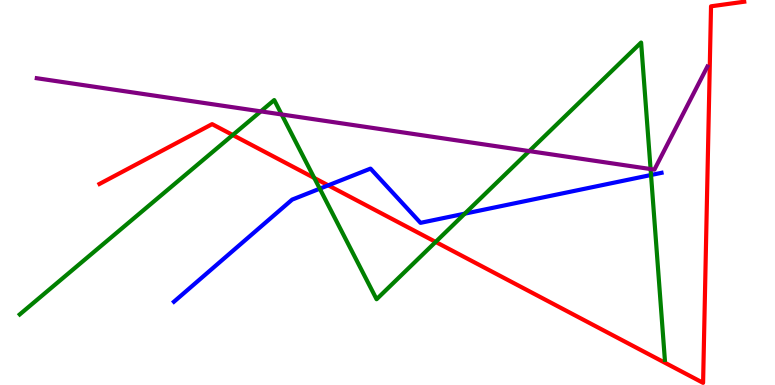[{'lines': ['blue', 'red'], 'intersections': [{'x': 4.24, 'y': 5.19}]}, {'lines': ['green', 'red'], 'intersections': [{'x': 3.0, 'y': 6.49}, {'x': 4.06, 'y': 5.38}, {'x': 5.62, 'y': 3.72}]}, {'lines': ['purple', 'red'], 'intersections': []}, {'lines': ['blue', 'green'], 'intersections': [{'x': 4.13, 'y': 5.1}, {'x': 6.0, 'y': 4.45}, {'x': 8.4, 'y': 5.45}]}, {'lines': ['blue', 'purple'], 'intersections': []}, {'lines': ['green', 'purple'], 'intersections': [{'x': 3.37, 'y': 7.11}, {'x': 3.63, 'y': 7.03}, {'x': 6.83, 'y': 6.08}, {'x': 8.39, 'y': 5.61}]}]